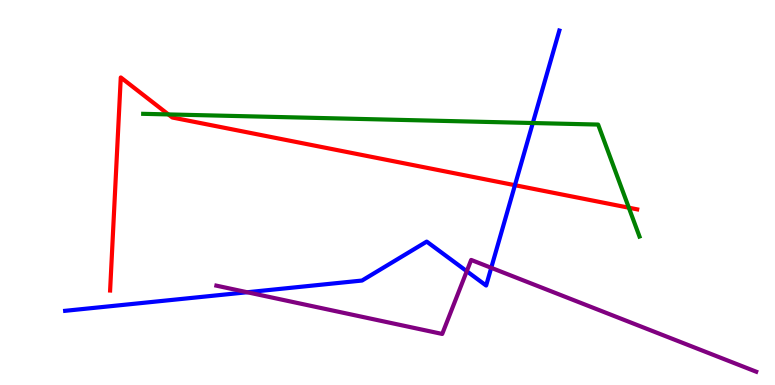[{'lines': ['blue', 'red'], 'intersections': [{'x': 6.64, 'y': 5.19}]}, {'lines': ['green', 'red'], 'intersections': [{'x': 2.17, 'y': 7.03}, {'x': 8.11, 'y': 4.6}]}, {'lines': ['purple', 'red'], 'intersections': []}, {'lines': ['blue', 'green'], 'intersections': [{'x': 6.87, 'y': 6.8}]}, {'lines': ['blue', 'purple'], 'intersections': [{'x': 3.19, 'y': 2.41}, {'x': 6.02, 'y': 2.96}, {'x': 6.34, 'y': 3.04}]}, {'lines': ['green', 'purple'], 'intersections': []}]